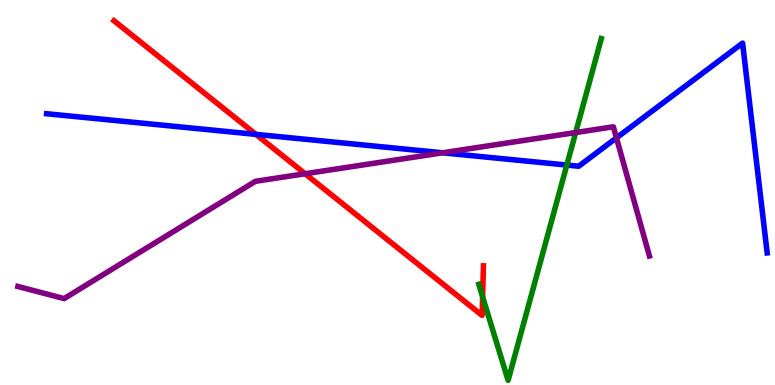[{'lines': ['blue', 'red'], 'intersections': [{'x': 3.3, 'y': 6.51}]}, {'lines': ['green', 'red'], 'intersections': [{'x': 6.23, 'y': 2.29}]}, {'lines': ['purple', 'red'], 'intersections': [{'x': 3.94, 'y': 5.49}]}, {'lines': ['blue', 'green'], 'intersections': [{'x': 7.31, 'y': 5.71}]}, {'lines': ['blue', 'purple'], 'intersections': [{'x': 5.71, 'y': 6.03}, {'x': 7.95, 'y': 6.42}]}, {'lines': ['green', 'purple'], 'intersections': [{'x': 7.43, 'y': 6.56}]}]